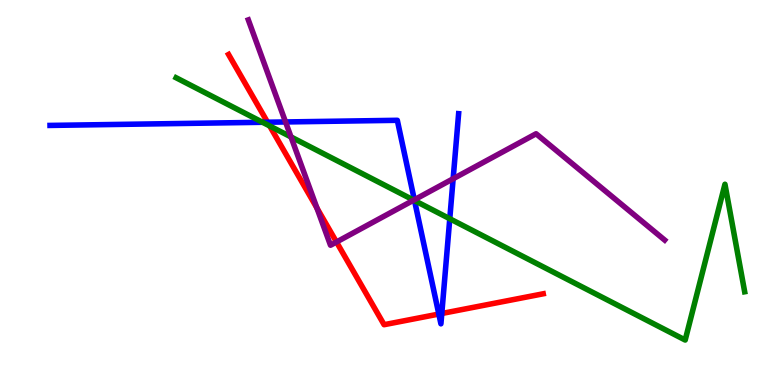[{'lines': ['blue', 'red'], 'intersections': [{'x': 3.45, 'y': 6.83}, {'x': 5.66, 'y': 1.84}, {'x': 5.7, 'y': 1.86}]}, {'lines': ['green', 'red'], 'intersections': [{'x': 3.48, 'y': 6.73}]}, {'lines': ['purple', 'red'], 'intersections': [{'x': 4.09, 'y': 4.6}, {'x': 4.34, 'y': 3.71}]}, {'lines': ['blue', 'green'], 'intersections': [{'x': 3.39, 'y': 6.82}, {'x': 5.35, 'y': 4.79}, {'x': 5.8, 'y': 4.32}]}, {'lines': ['blue', 'purple'], 'intersections': [{'x': 3.68, 'y': 6.83}, {'x': 5.35, 'y': 4.81}, {'x': 5.85, 'y': 5.36}]}, {'lines': ['green', 'purple'], 'intersections': [{'x': 3.75, 'y': 6.44}, {'x': 5.34, 'y': 4.8}]}]